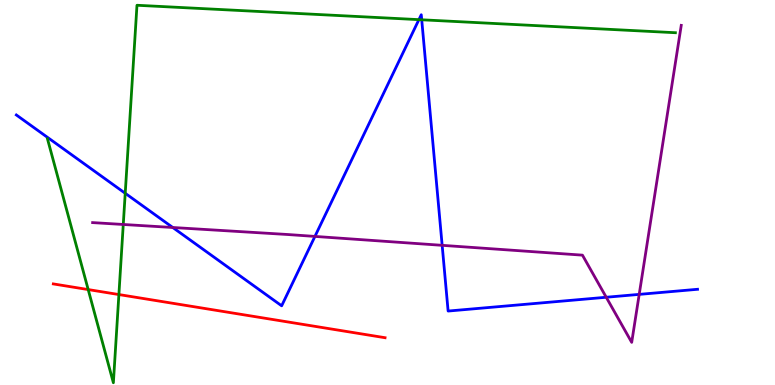[{'lines': ['blue', 'red'], 'intersections': []}, {'lines': ['green', 'red'], 'intersections': [{'x': 1.14, 'y': 2.48}, {'x': 1.53, 'y': 2.35}]}, {'lines': ['purple', 'red'], 'intersections': []}, {'lines': ['blue', 'green'], 'intersections': [{'x': 1.62, 'y': 4.98}, {'x': 5.41, 'y': 9.49}, {'x': 5.44, 'y': 9.49}]}, {'lines': ['blue', 'purple'], 'intersections': [{'x': 2.23, 'y': 4.09}, {'x': 4.06, 'y': 3.86}, {'x': 5.71, 'y': 3.63}, {'x': 7.82, 'y': 2.28}, {'x': 8.25, 'y': 2.35}]}, {'lines': ['green', 'purple'], 'intersections': [{'x': 1.59, 'y': 4.17}]}]